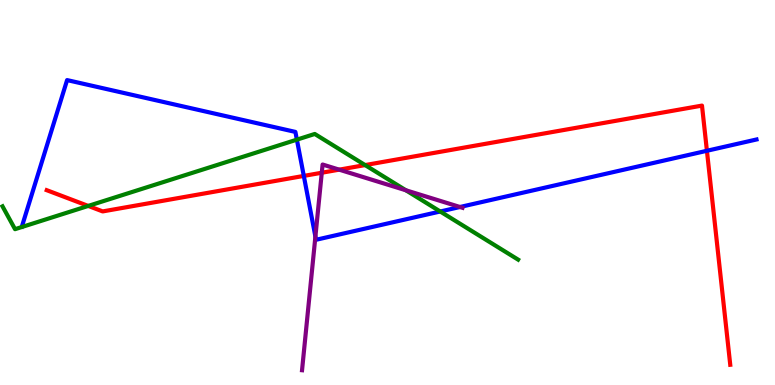[{'lines': ['blue', 'red'], 'intersections': [{'x': 3.92, 'y': 5.43}, {'x': 9.12, 'y': 6.08}]}, {'lines': ['green', 'red'], 'intersections': [{'x': 1.14, 'y': 4.65}, {'x': 4.71, 'y': 5.71}]}, {'lines': ['purple', 'red'], 'intersections': [{'x': 4.15, 'y': 5.51}, {'x': 4.38, 'y': 5.59}]}, {'lines': ['blue', 'green'], 'intersections': [{'x': 3.83, 'y': 6.37}, {'x': 5.68, 'y': 4.51}]}, {'lines': ['blue', 'purple'], 'intersections': [{'x': 4.07, 'y': 3.86}, {'x': 5.94, 'y': 4.62}]}, {'lines': ['green', 'purple'], 'intersections': [{'x': 5.24, 'y': 5.06}]}]